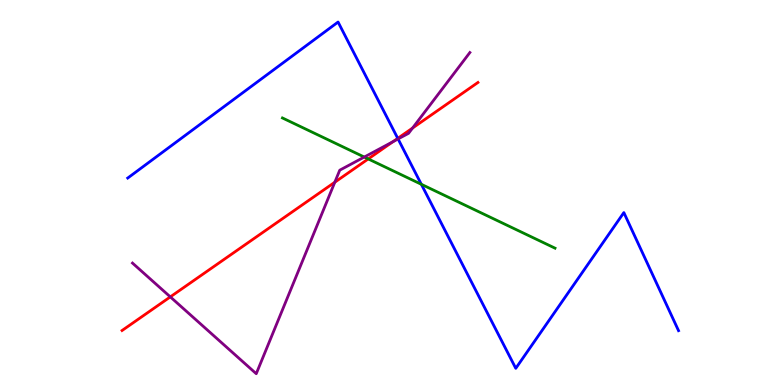[{'lines': ['blue', 'red'], 'intersections': [{'x': 5.13, 'y': 6.41}]}, {'lines': ['green', 'red'], 'intersections': [{'x': 4.75, 'y': 5.87}]}, {'lines': ['purple', 'red'], 'intersections': [{'x': 2.2, 'y': 2.29}, {'x': 4.32, 'y': 5.27}, {'x': 5.07, 'y': 6.32}, {'x': 5.32, 'y': 6.67}]}, {'lines': ['blue', 'green'], 'intersections': [{'x': 5.44, 'y': 5.21}]}, {'lines': ['blue', 'purple'], 'intersections': [{'x': 5.14, 'y': 6.39}]}, {'lines': ['green', 'purple'], 'intersections': [{'x': 4.7, 'y': 5.92}]}]